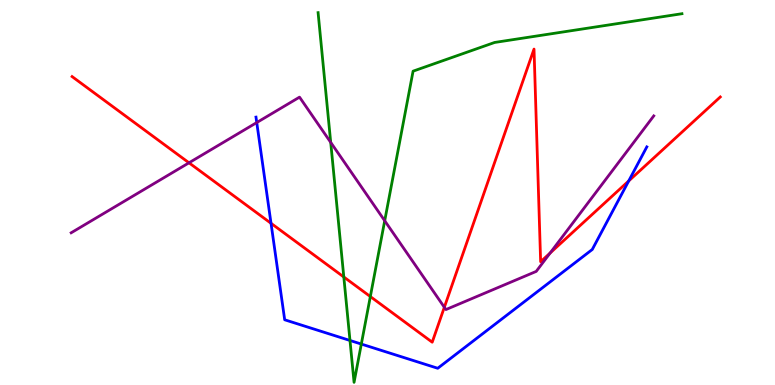[{'lines': ['blue', 'red'], 'intersections': [{'x': 3.5, 'y': 4.2}, {'x': 8.11, 'y': 5.3}]}, {'lines': ['green', 'red'], 'intersections': [{'x': 4.44, 'y': 2.81}, {'x': 4.78, 'y': 2.3}]}, {'lines': ['purple', 'red'], 'intersections': [{'x': 2.44, 'y': 5.77}, {'x': 5.73, 'y': 2.02}, {'x': 7.1, 'y': 3.43}]}, {'lines': ['blue', 'green'], 'intersections': [{'x': 4.52, 'y': 1.16}, {'x': 4.66, 'y': 1.06}]}, {'lines': ['blue', 'purple'], 'intersections': [{'x': 3.31, 'y': 6.82}]}, {'lines': ['green', 'purple'], 'intersections': [{'x': 4.27, 'y': 6.3}, {'x': 4.96, 'y': 4.27}]}]